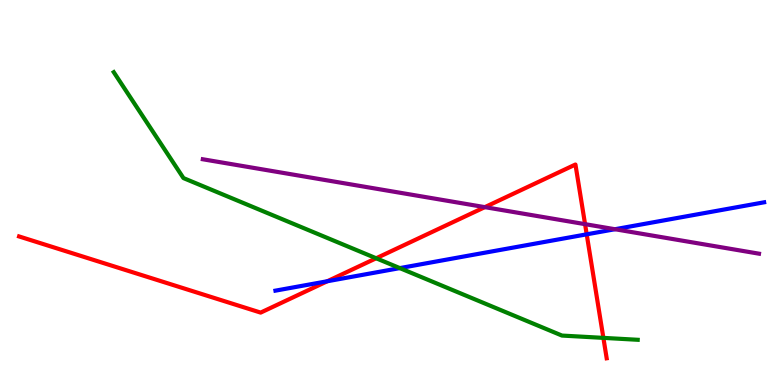[{'lines': ['blue', 'red'], 'intersections': [{'x': 4.22, 'y': 2.69}, {'x': 7.57, 'y': 3.91}]}, {'lines': ['green', 'red'], 'intersections': [{'x': 4.85, 'y': 3.29}, {'x': 7.79, 'y': 1.22}]}, {'lines': ['purple', 'red'], 'intersections': [{'x': 6.26, 'y': 4.62}, {'x': 7.55, 'y': 4.18}]}, {'lines': ['blue', 'green'], 'intersections': [{'x': 5.16, 'y': 3.04}]}, {'lines': ['blue', 'purple'], 'intersections': [{'x': 7.93, 'y': 4.05}]}, {'lines': ['green', 'purple'], 'intersections': []}]